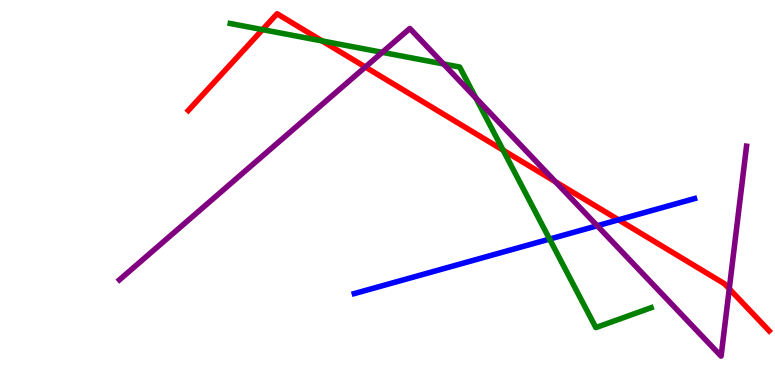[{'lines': ['blue', 'red'], 'intersections': [{'x': 7.98, 'y': 4.29}]}, {'lines': ['green', 'red'], 'intersections': [{'x': 3.39, 'y': 9.23}, {'x': 4.16, 'y': 8.94}, {'x': 6.49, 'y': 6.1}]}, {'lines': ['purple', 'red'], 'intersections': [{'x': 4.71, 'y': 8.26}, {'x': 7.17, 'y': 5.28}, {'x': 9.41, 'y': 2.5}]}, {'lines': ['blue', 'green'], 'intersections': [{'x': 7.09, 'y': 3.79}]}, {'lines': ['blue', 'purple'], 'intersections': [{'x': 7.71, 'y': 4.14}]}, {'lines': ['green', 'purple'], 'intersections': [{'x': 4.93, 'y': 8.64}, {'x': 5.72, 'y': 8.34}, {'x': 6.14, 'y': 7.46}]}]